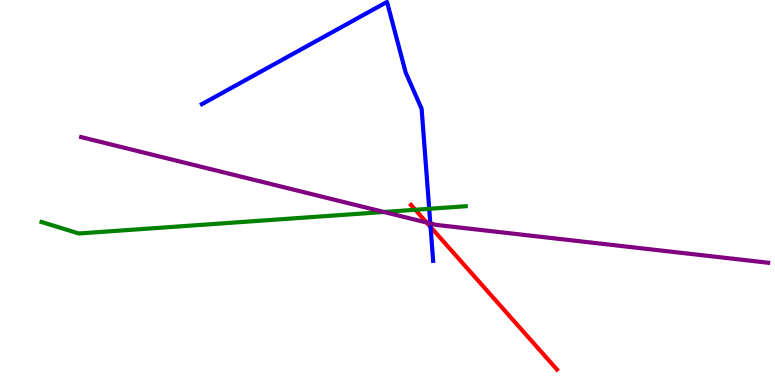[{'lines': ['blue', 'red'], 'intersections': [{'x': 5.56, 'y': 4.1}]}, {'lines': ['green', 'red'], 'intersections': [{'x': 5.36, 'y': 4.55}]}, {'lines': ['purple', 'red'], 'intersections': [{'x': 5.51, 'y': 4.22}]}, {'lines': ['blue', 'green'], 'intersections': [{'x': 5.54, 'y': 4.58}]}, {'lines': ['blue', 'purple'], 'intersections': [{'x': 5.55, 'y': 4.2}]}, {'lines': ['green', 'purple'], 'intersections': [{'x': 4.95, 'y': 4.49}]}]